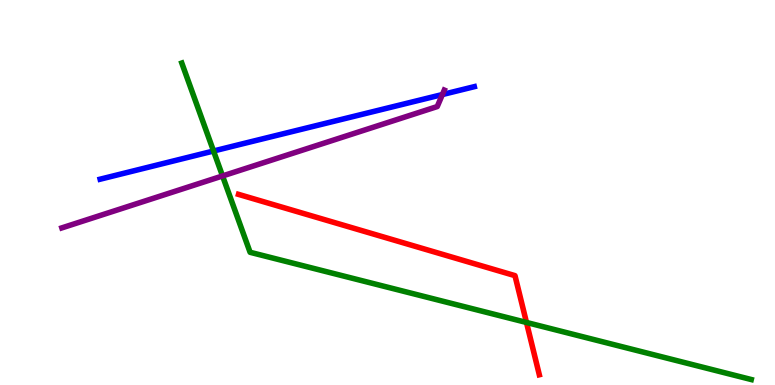[{'lines': ['blue', 'red'], 'intersections': []}, {'lines': ['green', 'red'], 'intersections': [{'x': 6.79, 'y': 1.62}]}, {'lines': ['purple', 'red'], 'intersections': []}, {'lines': ['blue', 'green'], 'intersections': [{'x': 2.76, 'y': 6.08}]}, {'lines': ['blue', 'purple'], 'intersections': [{'x': 5.71, 'y': 7.54}]}, {'lines': ['green', 'purple'], 'intersections': [{'x': 2.87, 'y': 5.43}]}]